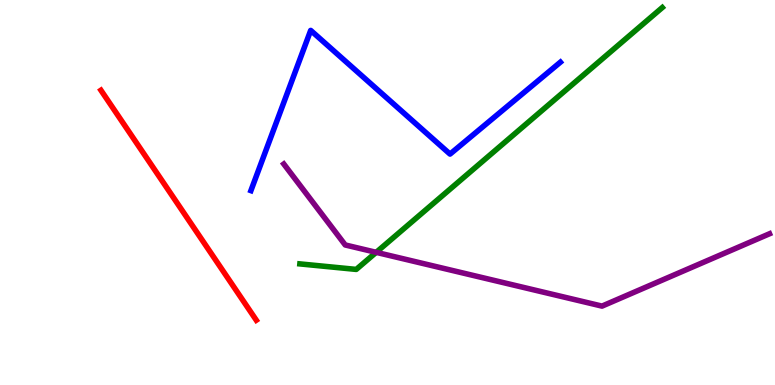[{'lines': ['blue', 'red'], 'intersections': []}, {'lines': ['green', 'red'], 'intersections': []}, {'lines': ['purple', 'red'], 'intersections': []}, {'lines': ['blue', 'green'], 'intersections': []}, {'lines': ['blue', 'purple'], 'intersections': []}, {'lines': ['green', 'purple'], 'intersections': [{'x': 4.85, 'y': 3.45}]}]